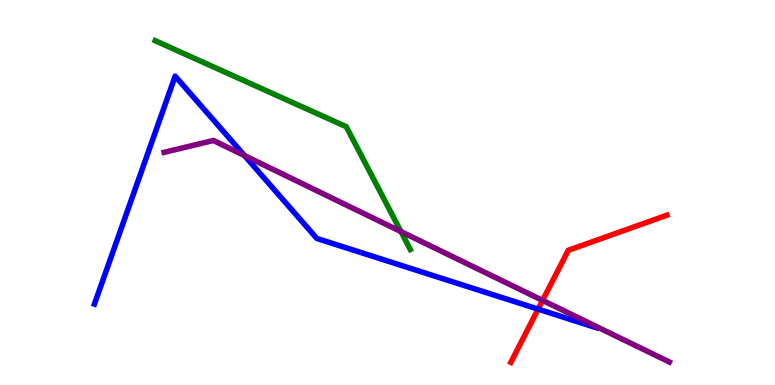[{'lines': ['blue', 'red'], 'intersections': [{'x': 6.94, 'y': 1.97}]}, {'lines': ['green', 'red'], 'intersections': []}, {'lines': ['purple', 'red'], 'intersections': [{'x': 7.0, 'y': 2.2}]}, {'lines': ['blue', 'green'], 'intersections': []}, {'lines': ['blue', 'purple'], 'intersections': [{'x': 3.15, 'y': 5.96}]}, {'lines': ['green', 'purple'], 'intersections': [{'x': 5.17, 'y': 3.98}]}]